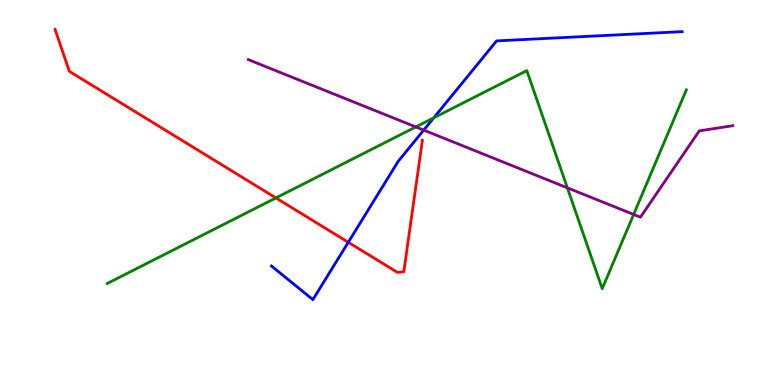[{'lines': ['blue', 'red'], 'intersections': [{'x': 4.49, 'y': 3.71}]}, {'lines': ['green', 'red'], 'intersections': [{'x': 3.56, 'y': 4.86}]}, {'lines': ['purple', 'red'], 'intersections': []}, {'lines': ['blue', 'green'], 'intersections': [{'x': 5.6, 'y': 6.94}]}, {'lines': ['blue', 'purple'], 'intersections': [{'x': 5.47, 'y': 6.62}]}, {'lines': ['green', 'purple'], 'intersections': [{'x': 5.37, 'y': 6.7}, {'x': 7.32, 'y': 5.12}, {'x': 8.18, 'y': 4.43}]}]